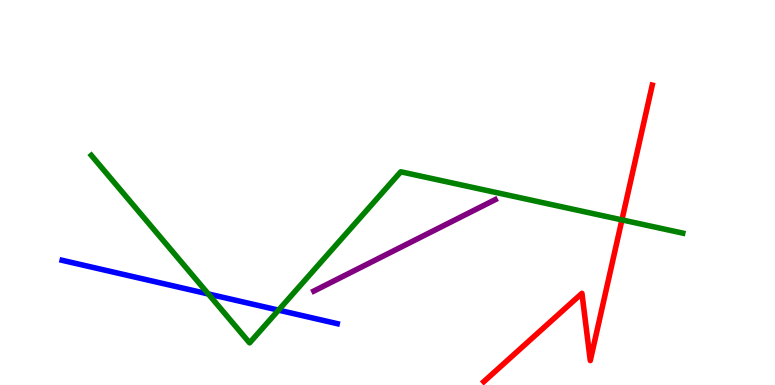[{'lines': ['blue', 'red'], 'intersections': []}, {'lines': ['green', 'red'], 'intersections': [{'x': 8.02, 'y': 4.29}]}, {'lines': ['purple', 'red'], 'intersections': []}, {'lines': ['blue', 'green'], 'intersections': [{'x': 2.69, 'y': 2.36}, {'x': 3.59, 'y': 1.94}]}, {'lines': ['blue', 'purple'], 'intersections': []}, {'lines': ['green', 'purple'], 'intersections': []}]